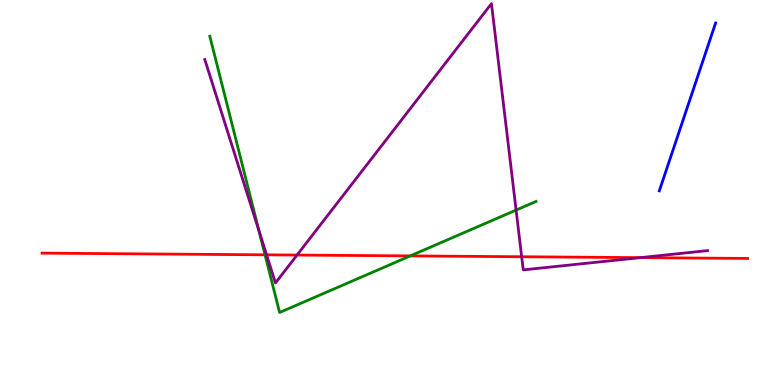[{'lines': ['blue', 'red'], 'intersections': []}, {'lines': ['green', 'red'], 'intersections': [{'x': 3.42, 'y': 3.38}, {'x': 5.29, 'y': 3.35}]}, {'lines': ['purple', 'red'], 'intersections': [{'x': 3.44, 'y': 3.38}, {'x': 3.83, 'y': 3.38}, {'x': 6.73, 'y': 3.33}, {'x': 8.26, 'y': 3.31}]}, {'lines': ['blue', 'green'], 'intersections': []}, {'lines': ['blue', 'purple'], 'intersections': []}, {'lines': ['green', 'purple'], 'intersections': [{'x': 3.34, 'y': 4.01}, {'x': 6.66, 'y': 4.54}]}]